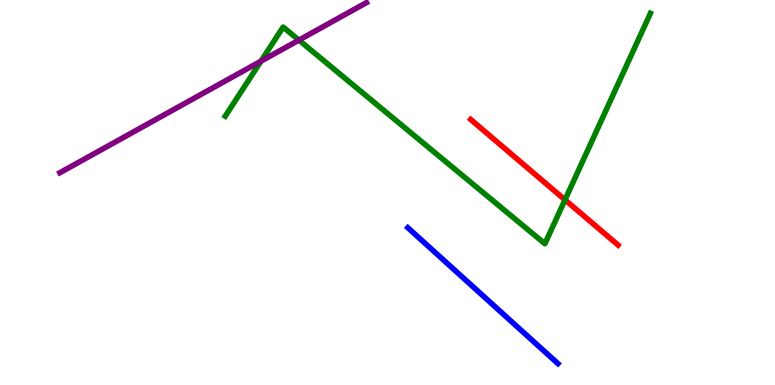[{'lines': ['blue', 'red'], 'intersections': []}, {'lines': ['green', 'red'], 'intersections': [{'x': 7.29, 'y': 4.81}]}, {'lines': ['purple', 'red'], 'intersections': []}, {'lines': ['blue', 'green'], 'intersections': []}, {'lines': ['blue', 'purple'], 'intersections': []}, {'lines': ['green', 'purple'], 'intersections': [{'x': 3.37, 'y': 8.41}, {'x': 3.86, 'y': 8.96}]}]